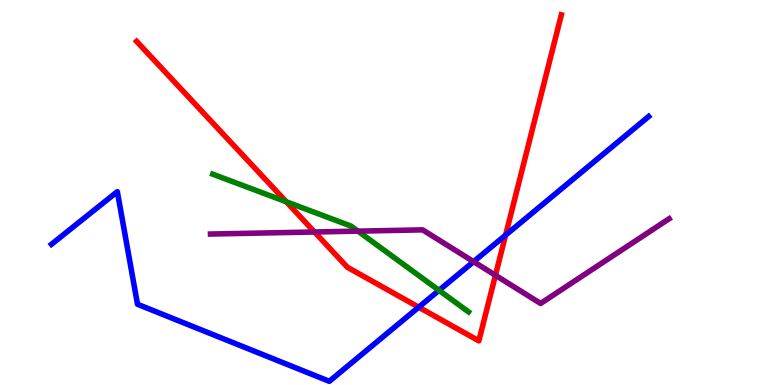[{'lines': ['blue', 'red'], 'intersections': [{'x': 5.4, 'y': 2.02}, {'x': 6.52, 'y': 3.89}]}, {'lines': ['green', 'red'], 'intersections': [{'x': 3.69, 'y': 4.76}]}, {'lines': ['purple', 'red'], 'intersections': [{'x': 4.06, 'y': 3.97}, {'x': 6.39, 'y': 2.85}]}, {'lines': ['blue', 'green'], 'intersections': [{'x': 5.66, 'y': 2.46}]}, {'lines': ['blue', 'purple'], 'intersections': [{'x': 6.11, 'y': 3.2}]}, {'lines': ['green', 'purple'], 'intersections': [{'x': 4.62, 'y': 4.0}]}]